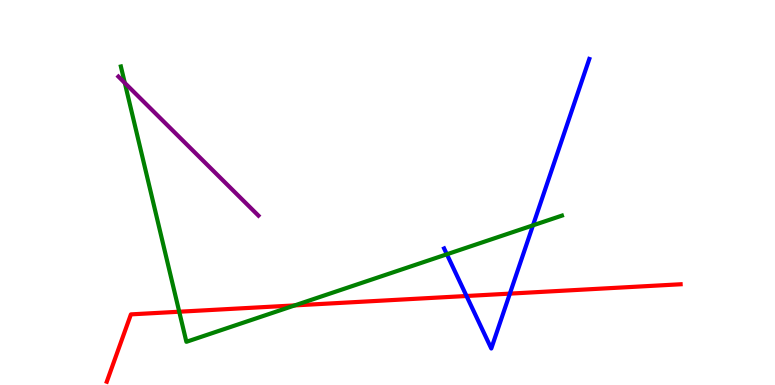[{'lines': ['blue', 'red'], 'intersections': [{'x': 6.02, 'y': 2.31}, {'x': 6.58, 'y': 2.37}]}, {'lines': ['green', 'red'], 'intersections': [{'x': 2.31, 'y': 1.9}, {'x': 3.8, 'y': 2.07}]}, {'lines': ['purple', 'red'], 'intersections': []}, {'lines': ['blue', 'green'], 'intersections': [{'x': 5.77, 'y': 3.4}, {'x': 6.88, 'y': 4.15}]}, {'lines': ['blue', 'purple'], 'intersections': []}, {'lines': ['green', 'purple'], 'intersections': [{'x': 1.61, 'y': 7.85}]}]